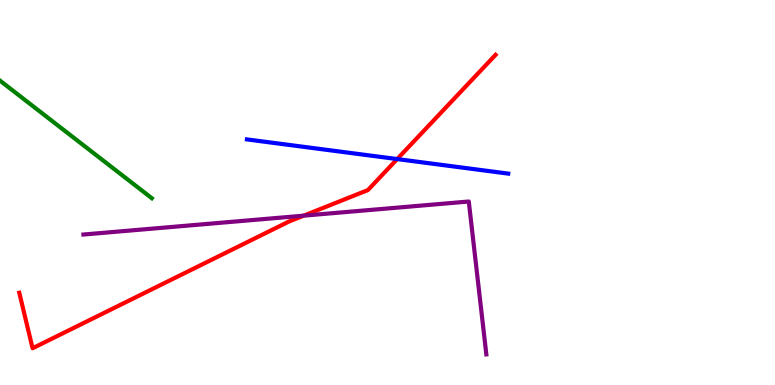[{'lines': ['blue', 'red'], 'intersections': [{'x': 5.12, 'y': 5.87}]}, {'lines': ['green', 'red'], 'intersections': []}, {'lines': ['purple', 'red'], 'intersections': [{'x': 3.92, 'y': 4.4}]}, {'lines': ['blue', 'green'], 'intersections': []}, {'lines': ['blue', 'purple'], 'intersections': []}, {'lines': ['green', 'purple'], 'intersections': []}]